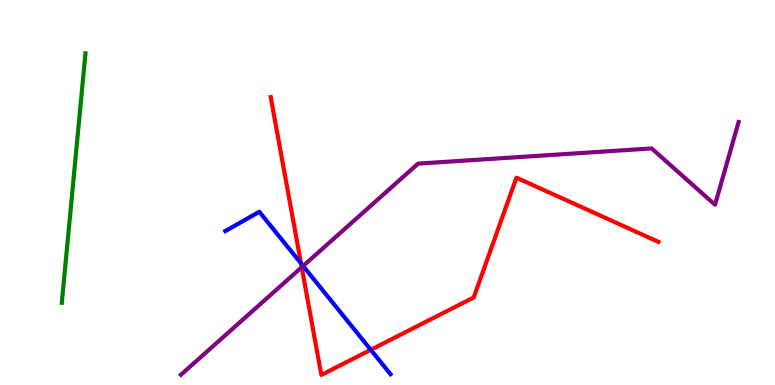[{'lines': ['blue', 'red'], 'intersections': [{'x': 3.88, 'y': 3.16}, {'x': 4.78, 'y': 0.914}]}, {'lines': ['green', 'red'], 'intersections': []}, {'lines': ['purple', 'red'], 'intersections': [{'x': 3.89, 'y': 3.06}]}, {'lines': ['blue', 'green'], 'intersections': []}, {'lines': ['blue', 'purple'], 'intersections': [{'x': 3.91, 'y': 3.09}]}, {'lines': ['green', 'purple'], 'intersections': []}]